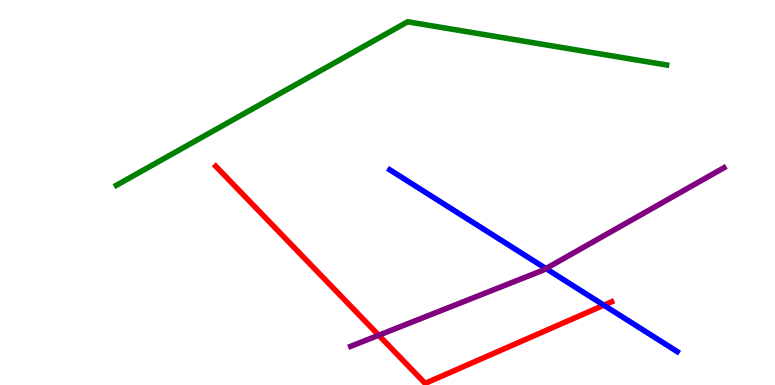[{'lines': ['blue', 'red'], 'intersections': [{'x': 7.79, 'y': 2.07}]}, {'lines': ['green', 'red'], 'intersections': []}, {'lines': ['purple', 'red'], 'intersections': [{'x': 4.89, 'y': 1.29}]}, {'lines': ['blue', 'green'], 'intersections': []}, {'lines': ['blue', 'purple'], 'intersections': [{'x': 7.04, 'y': 3.02}]}, {'lines': ['green', 'purple'], 'intersections': []}]